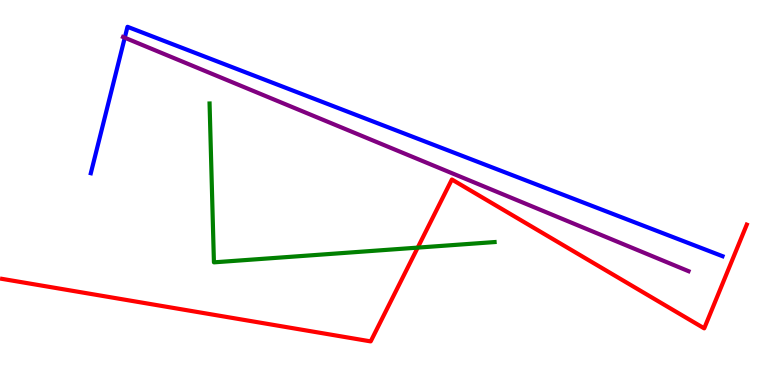[{'lines': ['blue', 'red'], 'intersections': []}, {'lines': ['green', 'red'], 'intersections': [{'x': 5.39, 'y': 3.57}]}, {'lines': ['purple', 'red'], 'intersections': []}, {'lines': ['blue', 'green'], 'intersections': []}, {'lines': ['blue', 'purple'], 'intersections': [{'x': 1.61, 'y': 9.02}]}, {'lines': ['green', 'purple'], 'intersections': []}]